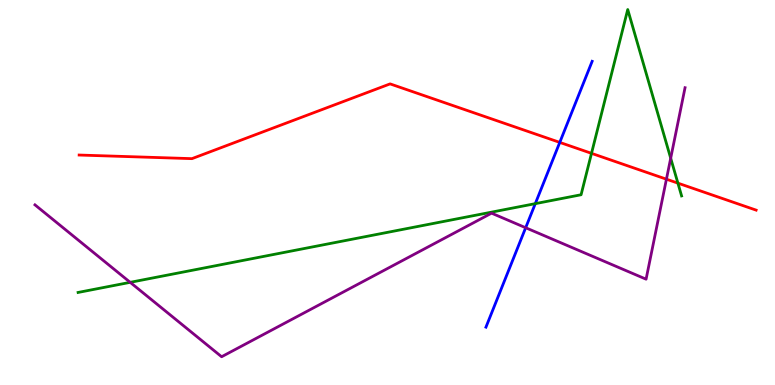[{'lines': ['blue', 'red'], 'intersections': [{'x': 7.22, 'y': 6.3}]}, {'lines': ['green', 'red'], 'intersections': [{'x': 7.63, 'y': 6.02}, {'x': 8.75, 'y': 5.24}]}, {'lines': ['purple', 'red'], 'intersections': [{'x': 8.6, 'y': 5.35}]}, {'lines': ['blue', 'green'], 'intersections': [{'x': 6.91, 'y': 4.71}]}, {'lines': ['blue', 'purple'], 'intersections': [{'x': 6.78, 'y': 4.08}]}, {'lines': ['green', 'purple'], 'intersections': [{'x': 1.68, 'y': 2.67}, {'x': 8.65, 'y': 5.89}]}]